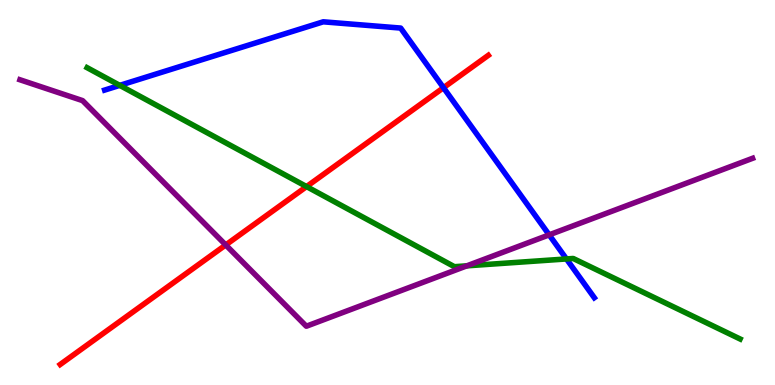[{'lines': ['blue', 'red'], 'intersections': [{'x': 5.72, 'y': 7.72}]}, {'lines': ['green', 'red'], 'intersections': [{'x': 3.96, 'y': 5.15}]}, {'lines': ['purple', 'red'], 'intersections': [{'x': 2.91, 'y': 3.64}]}, {'lines': ['blue', 'green'], 'intersections': [{'x': 1.55, 'y': 7.78}, {'x': 7.31, 'y': 3.27}]}, {'lines': ['blue', 'purple'], 'intersections': [{'x': 7.09, 'y': 3.9}]}, {'lines': ['green', 'purple'], 'intersections': [{'x': 6.02, 'y': 3.1}]}]